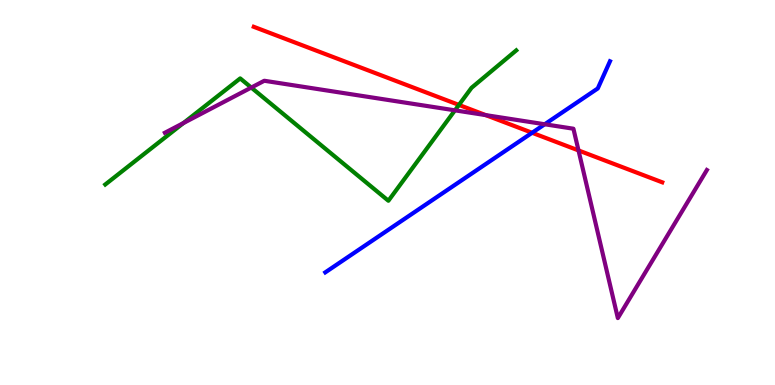[{'lines': ['blue', 'red'], 'intersections': [{'x': 6.87, 'y': 6.55}]}, {'lines': ['green', 'red'], 'intersections': [{'x': 5.92, 'y': 7.27}]}, {'lines': ['purple', 'red'], 'intersections': [{'x': 6.27, 'y': 7.01}, {'x': 7.46, 'y': 6.09}]}, {'lines': ['blue', 'green'], 'intersections': []}, {'lines': ['blue', 'purple'], 'intersections': [{'x': 7.03, 'y': 6.77}]}, {'lines': ['green', 'purple'], 'intersections': [{'x': 2.37, 'y': 6.8}, {'x': 3.24, 'y': 7.73}, {'x': 5.87, 'y': 7.13}]}]